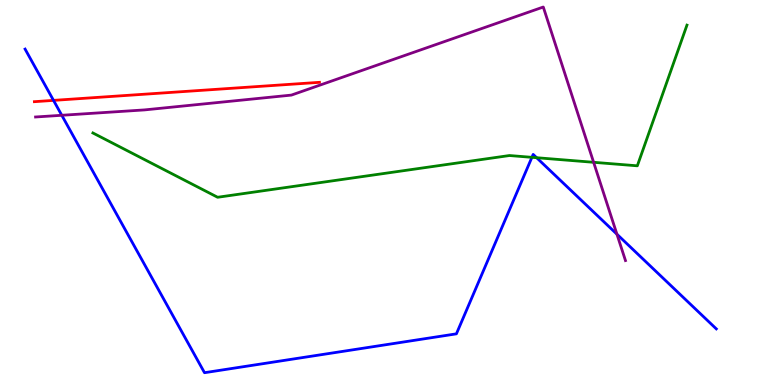[{'lines': ['blue', 'red'], 'intersections': [{'x': 0.691, 'y': 7.39}]}, {'lines': ['green', 'red'], 'intersections': []}, {'lines': ['purple', 'red'], 'intersections': []}, {'lines': ['blue', 'green'], 'intersections': [{'x': 6.86, 'y': 5.91}, {'x': 6.92, 'y': 5.9}]}, {'lines': ['blue', 'purple'], 'intersections': [{'x': 0.797, 'y': 7.01}, {'x': 7.96, 'y': 3.92}]}, {'lines': ['green', 'purple'], 'intersections': [{'x': 7.66, 'y': 5.78}]}]